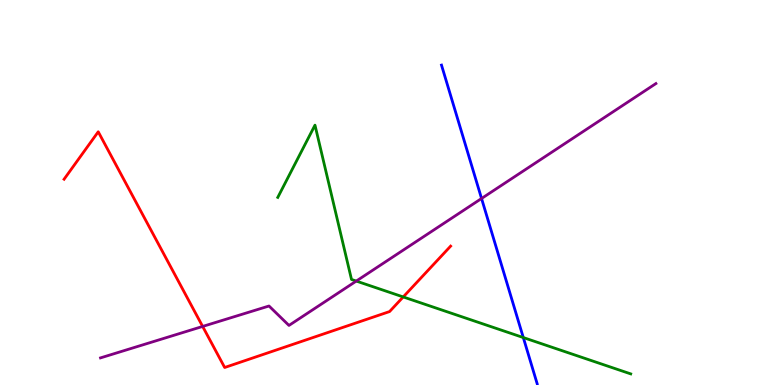[{'lines': ['blue', 'red'], 'intersections': []}, {'lines': ['green', 'red'], 'intersections': [{'x': 5.2, 'y': 2.29}]}, {'lines': ['purple', 'red'], 'intersections': [{'x': 2.61, 'y': 1.52}]}, {'lines': ['blue', 'green'], 'intersections': [{'x': 6.75, 'y': 1.23}]}, {'lines': ['blue', 'purple'], 'intersections': [{'x': 6.21, 'y': 4.84}]}, {'lines': ['green', 'purple'], 'intersections': [{'x': 4.6, 'y': 2.7}]}]